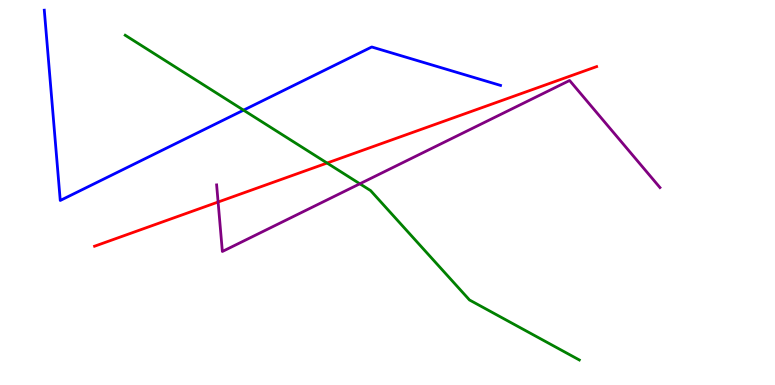[{'lines': ['blue', 'red'], 'intersections': []}, {'lines': ['green', 'red'], 'intersections': [{'x': 4.22, 'y': 5.77}]}, {'lines': ['purple', 'red'], 'intersections': [{'x': 2.81, 'y': 4.75}]}, {'lines': ['blue', 'green'], 'intersections': [{'x': 3.14, 'y': 7.14}]}, {'lines': ['blue', 'purple'], 'intersections': []}, {'lines': ['green', 'purple'], 'intersections': [{'x': 4.64, 'y': 5.23}]}]